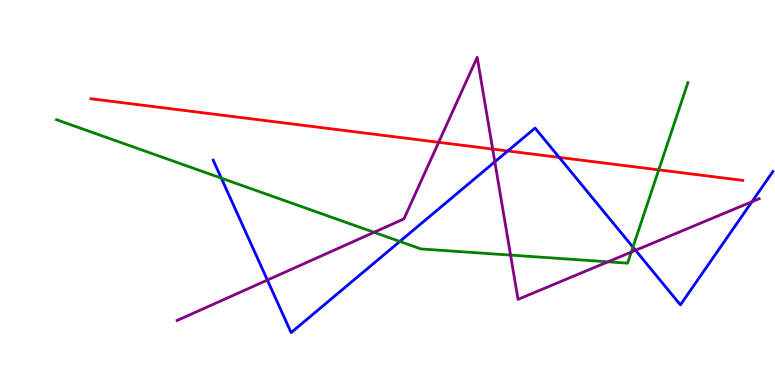[{'lines': ['blue', 'red'], 'intersections': [{'x': 6.55, 'y': 6.08}, {'x': 7.22, 'y': 5.91}]}, {'lines': ['green', 'red'], 'intersections': [{'x': 8.5, 'y': 5.59}]}, {'lines': ['purple', 'red'], 'intersections': [{'x': 5.66, 'y': 6.3}, {'x': 6.36, 'y': 6.13}]}, {'lines': ['blue', 'green'], 'intersections': [{'x': 2.86, 'y': 5.37}, {'x': 5.16, 'y': 3.73}, {'x': 8.17, 'y': 3.58}]}, {'lines': ['blue', 'purple'], 'intersections': [{'x': 3.45, 'y': 2.73}, {'x': 6.38, 'y': 5.8}, {'x': 8.2, 'y': 3.5}, {'x': 9.7, 'y': 4.76}]}, {'lines': ['green', 'purple'], 'intersections': [{'x': 4.83, 'y': 3.97}, {'x': 6.59, 'y': 3.37}, {'x': 7.84, 'y': 3.2}, {'x': 8.15, 'y': 3.45}]}]